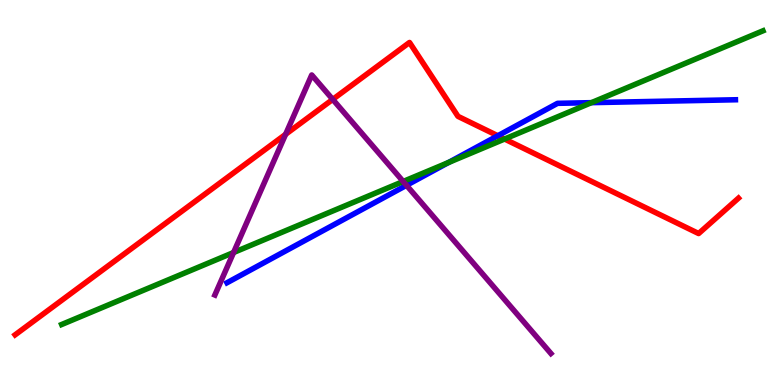[{'lines': ['blue', 'red'], 'intersections': [{'x': 6.42, 'y': 6.47}]}, {'lines': ['green', 'red'], 'intersections': [{'x': 6.51, 'y': 6.39}]}, {'lines': ['purple', 'red'], 'intersections': [{'x': 3.69, 'y': 6.51}, {'x': 4.29, 'y': 7.42}]}, {'lines': ['blue', 'green'], 'intersections': [{'x': 5.79, 'y': 5.78}, {'x': 7.63, 'y': 7.33}]}, {'lines': ['blue', 'purple'], 'intersections': [{'x': 5.25, 'y': 5.19}]}, {'lines': ['green', 'purple'], 'intersections': [{'x': 3.01, 'y': 3.44}, {'x': 5.2, 'y': 5.29}]}]